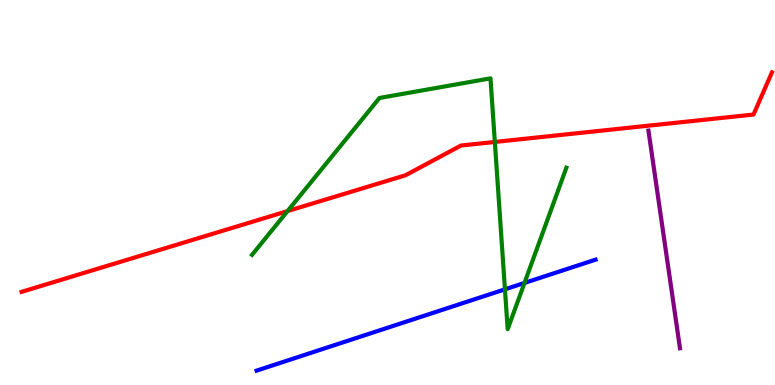[{'lines': ['blue', 'red'], 'intersections': []}, {'lines': ['green', 'red'], 'intersections': [{'x': 3.71, 'y': 4.52}, {'x': 6.39, 'y': 6.31}]}, {'lines': ['purple', 'red'], 'intersections': []}, {'lines': ['blue', 'green'], 'intersections': [{'x': 6.52, 'y': 2.48}, {'x': 6.77, 'y': 2.65}]}, {'lines': ['blue', 'purple'], 'intersections': []}, {'lines': ['green', 'purple'], 'intersections': []}]